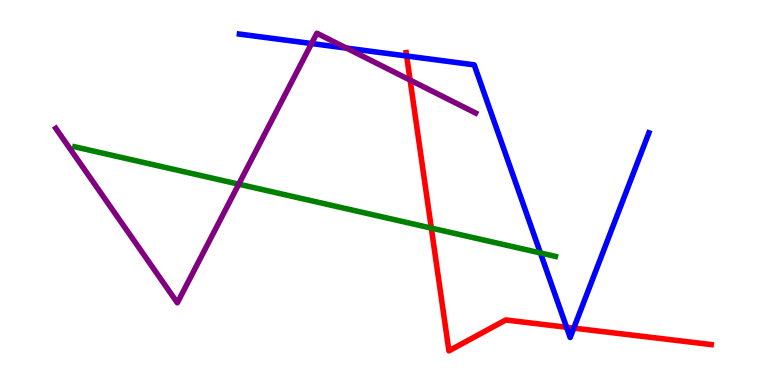[{'lines': ['blue', 'red'], 'intersections': [{'x': 5.25, 'y': 8.55}, {'x': 7.31, 'y': 1.5}, {'x': 7.4, 'y': 1.48}]}, {'lines': ['green', 'red'], 'intersections': [{'x': 5.57, 'y': 4.08}]}, {'lines': ['purple', 'red'], 'intersections': [{'x': 5.29, 'y': 7.92}]}, {'lines': ['blue', 'green'], 'intersections': [{'x': 6.97, 'y': 3.43}]}, {'lines': ['blue', 'purple'], 'intersections': [{'x': 4.02, 'y': 8.87}, {'x': 4.47, 'y': 8.75}]}, {'lines': ['green', 'purple'], 'intersections': [{'x': 3.08, 'y': 5.22}]}]